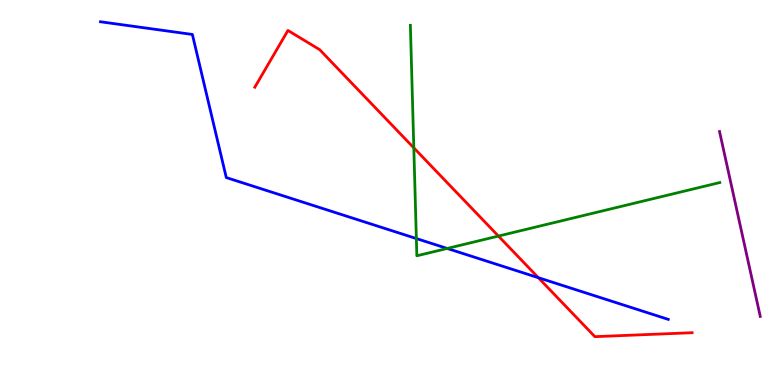[{'lines': ['blue', 'red'], 'intersections': [{'x': 6.95, 'y': 2.79}]}, {'lines': ['green', 'red'], 'intersections': [{'x': 5.34, 'y': 6.16}, {'x': 6.43, 'y': 3.87}]}, {'lines': ['purple', 'red'], 'intersections': []}, {'lines': ['blue', 'green'], 'intersections': [{'x': 5.37, 'y': 3.8}, {'x': 5.77, 'y': 3.55}]}, {'lines': ['blue', 'purple'], 'intersections': []}, {'lines': ['green', 'purple'], 'intersections': []}]